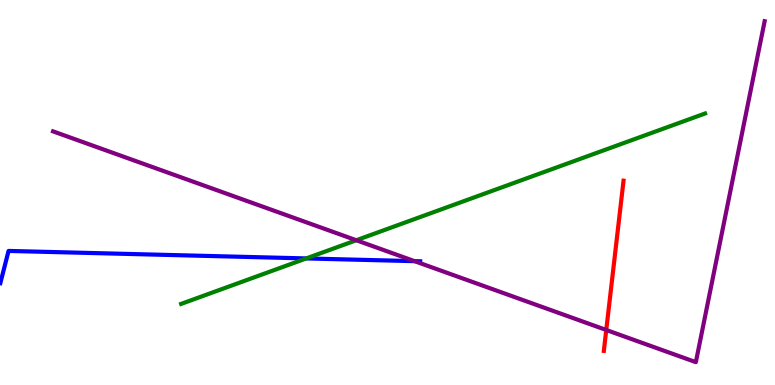[{'lines': ['blue', 'red'], 'intersections': []}, {'lines': ['green', 'red'], 'intersections': []}, {'lines': ['purple', 'red'], 'intersections': [{'x': 7.82, 'y': 1.43}]}, {'lines': ['blue', 'green'], 'intersections': [{'x': 3.95, 'y': 3.29}]}, {'lines': ['blue', 'purple'], 'intersections': [{'x': 5.35, 'y': 3.22}]}, {'lines': ['green', 'purple'], 'intersections': [{'x': 4.6, 'y': 3.76}]}]